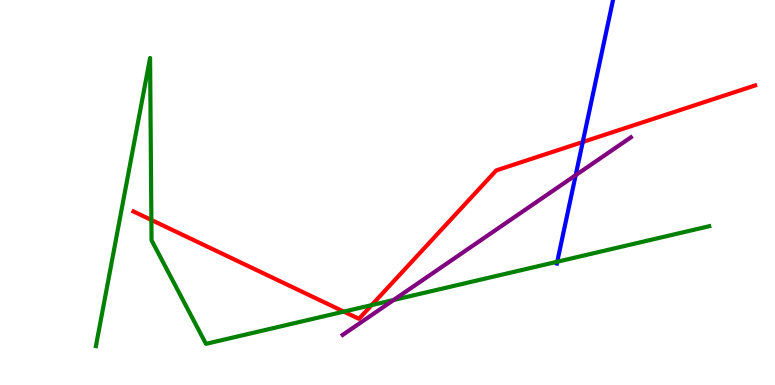[{'lines': ['blue', 'red'], 'intersections': [{'x': 7.52, 'y': 6.31}]}, {'lines': ['green', 'red'], 'intersections': [{'x': 1.95, 'y': 4.29}, {'x': 4.44, 'y': 1.91}, {'x': 4.8, 'y': 2.07}]}, {'lines': ['purple', 'red'], 'intersections': []}, {'lines': ['blue', 'green'], 'intersections': [{'x': 7.19, 'y': 3.2}]}, {'lines': ['blue', 'purple'], 'intersections': [{'x': 7.43, 'y': 5.45}]}, {'lines': ['green', 'purple'], 'intersections': [{'x': 5.08, 'y': 2.21}]}]